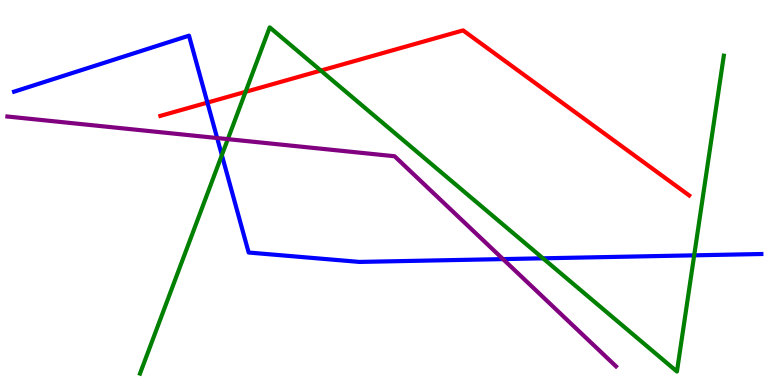[{'lines': ['blue', 'red'], 'intersections': [{'x': 2.68, 'y': 7.33}]}, {'lines': ['green', 'red'], 'intersections': [{'x': 3.17, 'y': 7.61}, {'x': 4.14, 'y': 8.17}]}, {'lines': ['purple', 'red'], 'intersections': []}, {'lines': ['blue', 'green'], 'intersections': [{'x': 2.86, 'y': 5.97}, {'x': 7.01, 'y': 3.29}, {'x': 8.96, 'y': 3.37}]}, {'lines': ['blue', 'purple'], 'intersections': [{'x': 2.8, 'y': 6.41}, {'x': 6.49, 'y': 3.27}]}, {'lines': ['green', 'purple'], 'intersections': [{'x': 2.94, 'y': 6.39}]}]